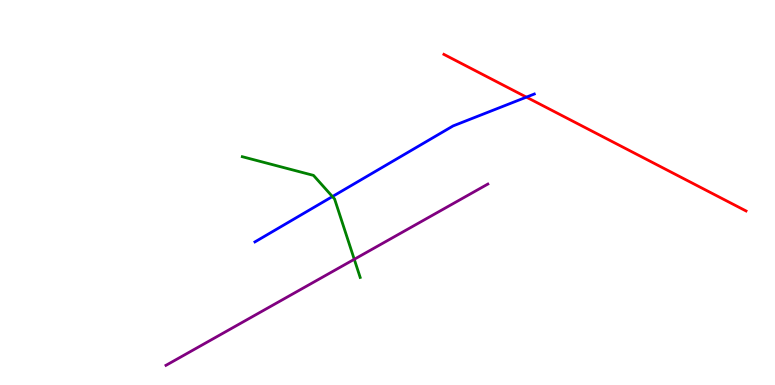[{'lines': ['blue', 'red'], 'intersections': [{'x': 6.79, 'y': 7.48}]}, {'lines': ['green', 'red'], 'intersections': []}, {'lines': ['purple', 'red'], 'intersections': []}, {'lines': ['blue', 'green'], 'intersections': [{'x': 4.29, 'y': 4.89}]}, {'lines': ['blue', 'purple'], 'intersections': []}, {'lines': ['green', 'purple'], 'intersections': [{'x': 4.57, 'y': 3.27}]}]